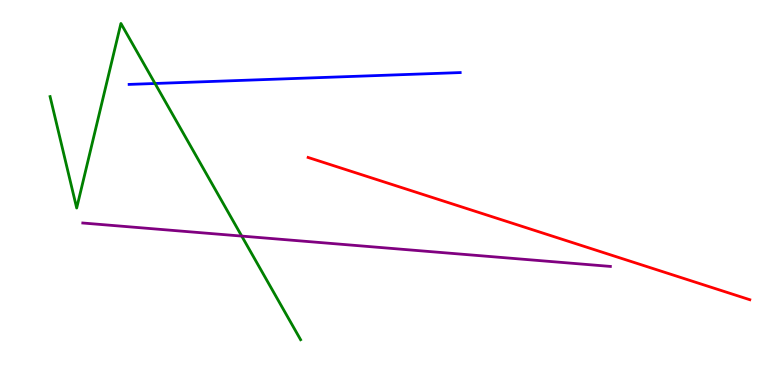[{'lines': ['blue', 'red'], 'intersections': []}, {'lines': ['green', 'red'], 'intersections': []}, {'lines': ['purple', 'red'], 'intersections': []}, {'lines': ['blue', 'green'], 'intersections': [{'x': 2.0, 'y': 7.83}]}, {'lines': ['blue', 'purple'], 'intersections': []}, {'lines': ['green', 'purple'], 'intersections': [{'x': 3.12, 'y': 3.87}]}]